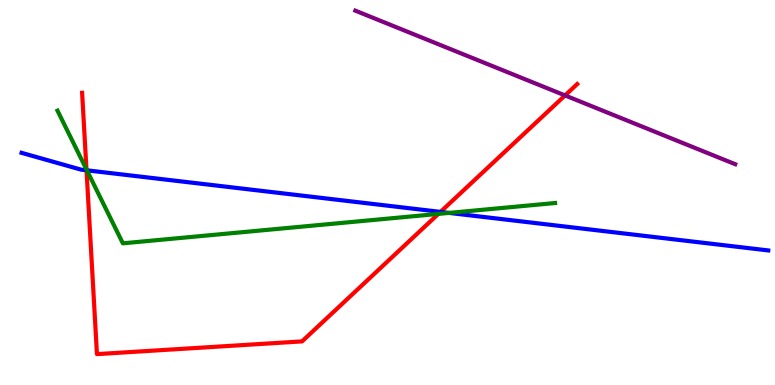[{'lines': ['blue', 'red'], 'intersections': [{'x': 1.12, 'y': 5.58}, {'x': 5.68, 'y': 4.5}]}, {'lines': ['green', 'red'], 'intersections': [{'x': 1.12, 'y': 5.6}, {'x': 5.66, 'y': 4.44}]}, {'lines': ['purple', 'red'], 'intersections': [{'x': 7.29, 'y': 7.52}]}, {'lines': ['blue', 'green'], 'intersections': [{'x': 1.12, 'y': 5.58}, {'x': 5.79, 'y': 4.47}]}, {'lines': ['blue', 'purple'], 'intersections': []}, {'lines': ['green', 'purple'], 'intersections': []}]